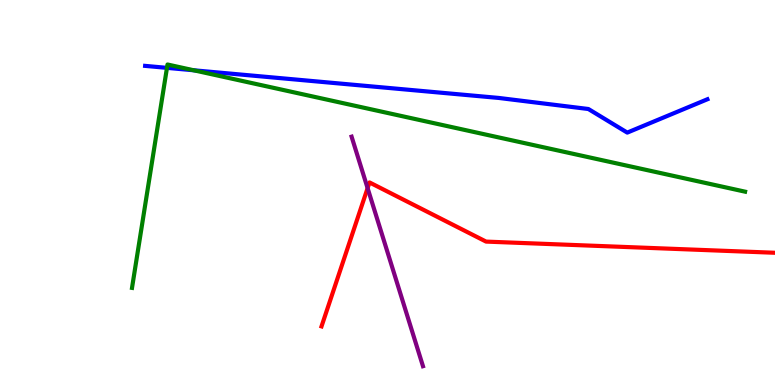[{'lines': ['blue', 'red'], 'intersections': []}, {'lines': ['green', 'red'], 'intersections': []}, {'lines': ['purple', 'red'], 'intersections': [{'x': 4.74, 'y': 5.11}]}, {'lines': ['blue', 'green'], 'intersections': [{'x': 2.15, 'y': 8.24}, {'x': 2.5, 'y': 8.17}]}, {'lines': ['blue', 'purple'], 'intersections': []}, {'lines': ['green', 'purple'], 'intersections': []}]